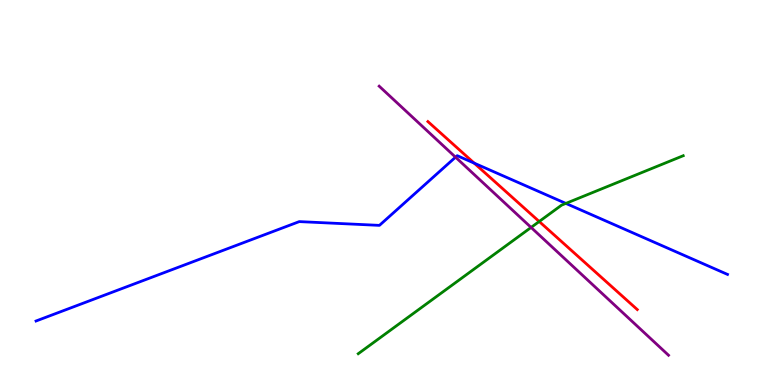[{'lines': ['blue', 'red'], 'intersections': [{'x': 6.12, 'y': 5.76}]}, {'lines': ['green', 'red'], 'intersections': [{'x': 6.96, 'y': 4.25}]}, {'lines': ['purple', 'red'], 'intersections': []}, {'lines': ['blue', 'green'], 'intersections': [{'x': 7.3, 'y': 4.72}]}, {'lines': ['blue', 'purple'], 'intersections': [{'x': 5.88, 'y': 5.92}]}, {'lines': ['green', 'purple'], 'intersections': [{'x': 6.85, 'y': 4.09}]}]